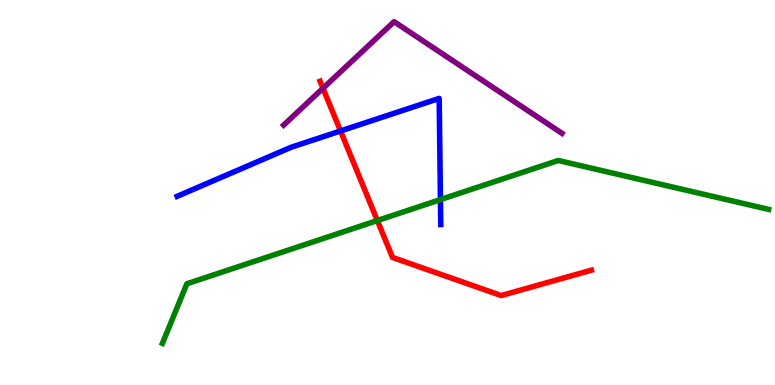[{'lines': ['blue', 'red'], 'intersections': [{'x': 4.39, 'y': 6.6}]}, {'lines': ['green', 'red'], 'intersections': [{'x': 4.87, 'y': 4.27}]}, {'lines': ['purple', 'red'], 'intersections': [{'x': 4.17, 'y': 7.71}]}, {'lines': ['blue', 'green'], 'intersections': [{'x': 5.68, 'y': 4.82}]}, {'lines': ['blue', 'purple'], 'intersections': []}, {'lines': ['green', 'purple'], 'intersections': []}]